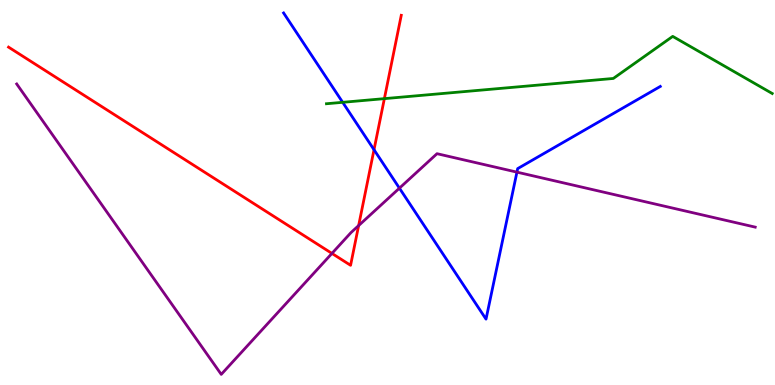[{'lines': ['blue', 'red'], 'intersections': [{'x': 4.83, 'y': 6.11}]}, {'lines': ['green', 'red'], 'intersections': [{'x': 4.96, 'y': 7.44}]}, {'lines': ['purple', 'red'], 'intersections': [{'x': 4.28, 'y': 3.42}, {'x': 4.63, 'y': 4.14}]}, {'lines': ['blue', 'green'], 'intersections': [{'x': 4.42, 'y': 7.34}]}, {'lines': ['blue', 'purple'], 'intersections': [{'x': 5.15, 'y': 5.11}, {'x': 6.67, 'y': 5.53}]}, {'lines': ['green', 'purple'], 'intersections': []}]